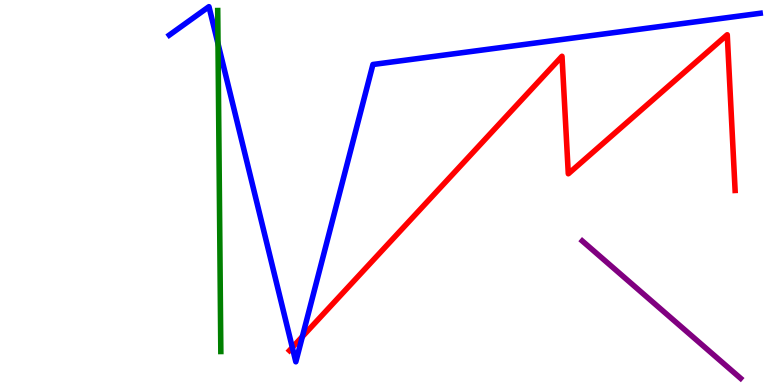[{'lines': ['blue', 'red'], 'intersections': [{'x': 3.77, 'y': 0.975}, {'x': 3.9, 'y': 1.26}]}, {'lines': ['green', 'red'], 'intersections': []}, {'lines': ['purple', 'red'], 'intersections': []}, {'lines': ['blue', 'green'], 'intersections': [{'x': 2.81, 'y': 8.86}]}, {'lines': ['blue', 'purple'], 'intersections': []}, {'lines': ['green', 'purple'], 'intersections': []}]